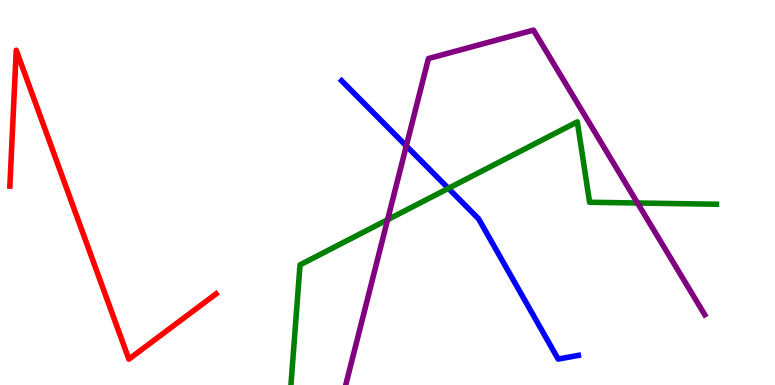[{'lines': ['blue', 'red'], 'intersections': []}, {'lines': ['green', 'red'], 'intersections': []}, {'lines': ['purple', 'red'], 'intersections': []}, {'lines': ['blue', 'green'], 'intersections': [{'x': 5.79, 'y': 5.11}]}, {'lines': ['blue', 'purple'], 'intersections': [{'x': 5.24, 'y': 6.21}]}, {'lines': ['green', 'purple'], 'intersections': [{'x': 5.0, 'y': 4.29}, {'x': 8.23, 'y': 4.73}]}]